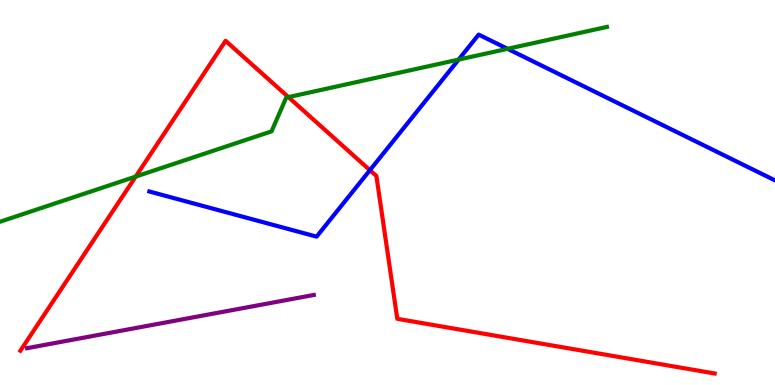[{'lines': ['blue', 'red'], 'intersections': [{'x': 4.77, 'y': 5.58}]}, {'lines': ['green', 'red'], 'intersections': [{'x': 1.75, 'y': 5.41}, {'x': 3.72, 'y': 7.48}]}, {'lines': ['purple', 'red'], 'intersections': []}, {'lines': ['blue', 'green'], 'intersections': [{'x': 5.92, 'y': 8.45}, {'x': 6.55, 'y': 8.73}]}, {'lines': ['blue', 'purple'], 'intersections': []}, {'lines': ['green', 'purple'], 'intersections': []}]